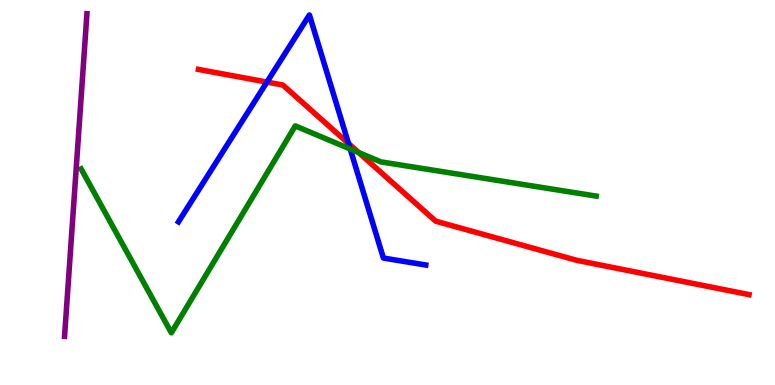[{'lines': ['blue', 'red'], 'intersections': [{'x': 3.44, 'y': 7.87}, {'x': 4.5, 'y': 6.27}]}, {'lines': ['green', 'red'], 'intersections': [{'x': 4.63, 'y': 6.04}]}, {'lines': ['purple', 'red'], 'intersections': []}, {'lines': ['blue', 'green'], 'intersections': [{'x': 4.52, 'y': 6.13}]}, {'lines': ['blue', 'purple'], 'intersections': []}, {'lines': ['green', 'purple'], 'intersections': []}]